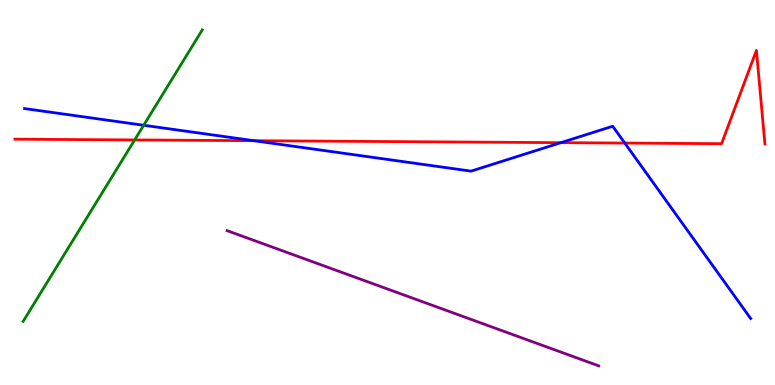[{'lines': ['blue', 'red'], 'intersections': [{'x': 3.28, 'y': 6.35}, {'x': 7.24, 'y': 6.29}, {'x': 8.06, 'y': 6.28}]}, {'lines': ['green', 'red'], 'intersections': [{'x': 1.74, 'y': 6.37}]}, {'lines': ['purple', 'red'], 'intersections': []}, {'lines': ['blue', 'green'], 'intersections': [{'x': 1.85, 'y': 6.75}]}, {'lines': ['blue', 'purple'], 'intersections': []}, {'lines': ['green', 'purple'], 'intersections': []}]